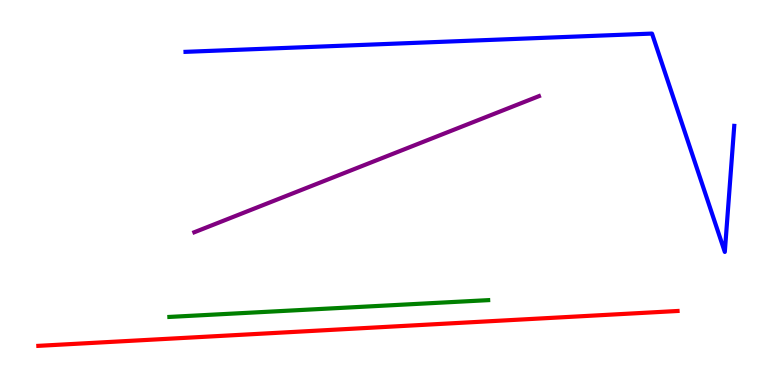[{'lines': ['blue', 'red'], 'intersections': []}, {'lines': ['green', 'red'], 'intersections': []}, {'lines': ['purple', 'red'], 'intersections': []}, {'lines': ['blue', 'green'], 'intersections': []}, {'lines': ['blue', 'purple'], 'intersections': []}, {'lines': ['green', 'purple'], 'intersections': []}]